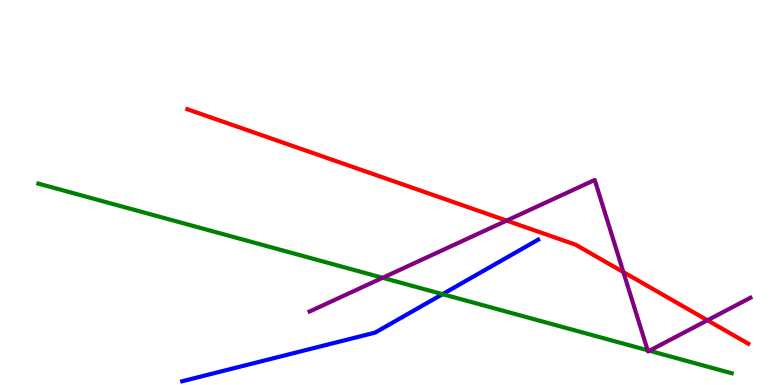[{'lines': ['blue', 'red'], 'intersections': []}, {'lines': ['green', 'red'], 'intersections': []}, {'lines': ['purple', 'red'], 'intersections': [{'x': 6.54, 'y': 4.27}, {'x': 8.04, 'y': 2.93}, {'x': 9.13, 'y': 1.68}]}, {'lines': ['blue', 'green'], 'intersections': [{'x': 5.71, 'y': 2.36}]}, {'lines': ['blue', 'purple'], 'intersections': []}, {'lines': ['green', 'purple'], 'intersections': [{'x': 4.94, 'y': 2.78}, {'x': 8.36, 'y': 0.902}, {'x': 8.38, 'y': 0.89}]}]